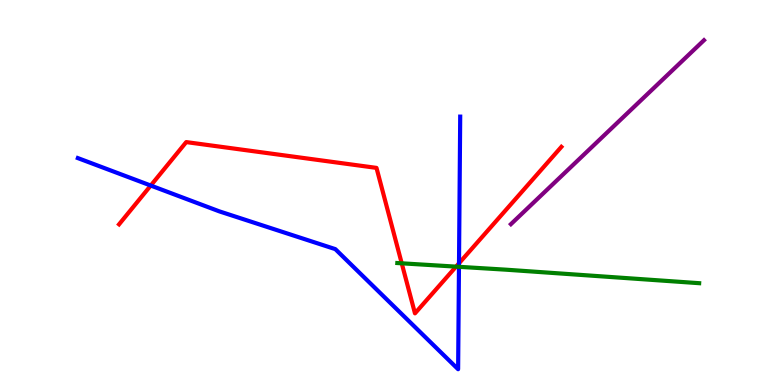[{'lines': ['blue', 'red'], 'intersections': [{'x': 1.95, 'y': 5.18}, {'x': 5.92, 'y': 3.16}]}, {'lines': ['green', 'red'], 'intersections': [{'x': 5.18, 'y': 3.16}, {'x': 5.88, 'y': 3.07}]}, {'lines': ['purple', 'red'], 'intersections': []}, {'lines': ['blue', 'green'], 'intersections': [{'x': 5.92, 'y': 3.07}]}, {'lines': ['blue', 'purple'], 'intersections': []}, {'lines': ['green', 'purple'], 'intersections': []}]